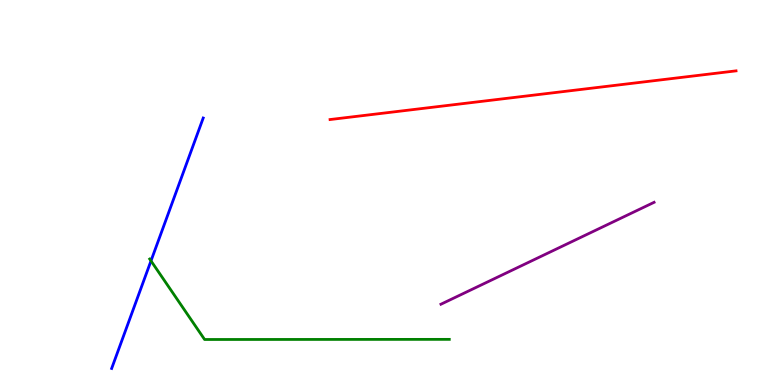[{'lines': ['blue', 'red'], 'intersections': []}, {'lines': ['green', 'red'], 'intersections': []}, {'lines': ['purple', 'red'], 'intersections': []}, {'lines': ['blue', 'green'], 'intersections': [{'x': 1.95, 'y': 3.22}]}, {'lines': ['blue', 'purple'], 'intersections': []}, {'lines': ['green', 'purple'], 'intersections': []}]